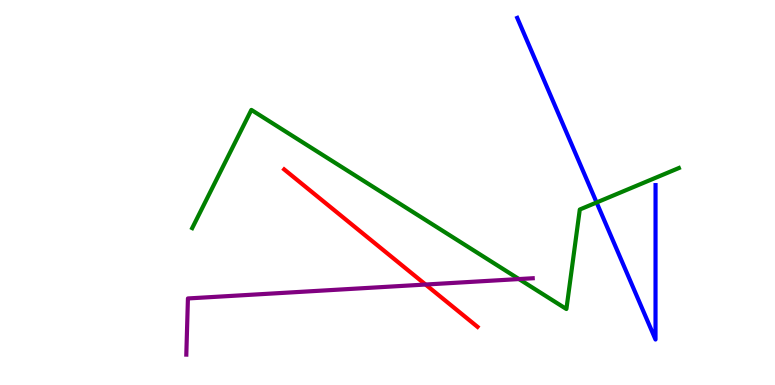[{'lines': ['blue', 'red'], 'intersections': []}, {'lines': ['green', 'red'], 'intersections': []}, {'lines': ['purple', 'red'], 'intersections': [{'x': 5.49, 'y': 2.61}]}, {'lines': ['blue', 'green'], 'intersections': [{'x': 7.7, 'y': 4.74}]}, {'lines': ['blue', 'purple'], 'intersections': []}, {'lines': ['green', 'purple'], 'intersections': [{'x': 6.7, 'y': 2.75}]}]